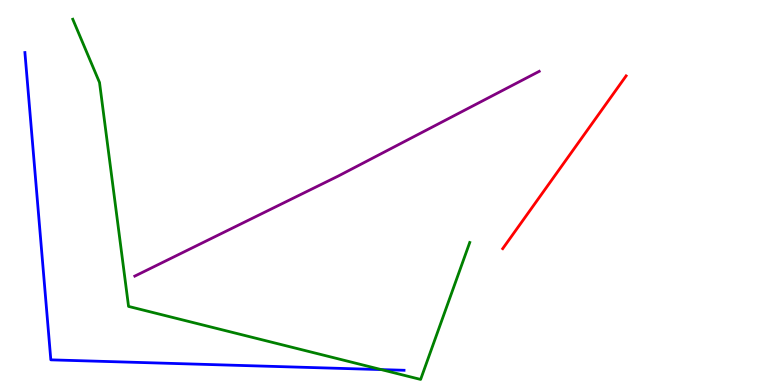[{'lines': ['blue', 'red'], 'intersections': []}, {'lines': ['green', 'red'], 'intersections': []}, {'lines': ['purple', 'red'], 'intersections': []}, {'lines': ['blue', 'green'], 'intersections': [{'x': 4.92, 'y': 0.4}]}, {'lines': ['blue', 'purple'], 'intersections': []}, {'lines': ['green', 'purple'], 'intersections': []}]